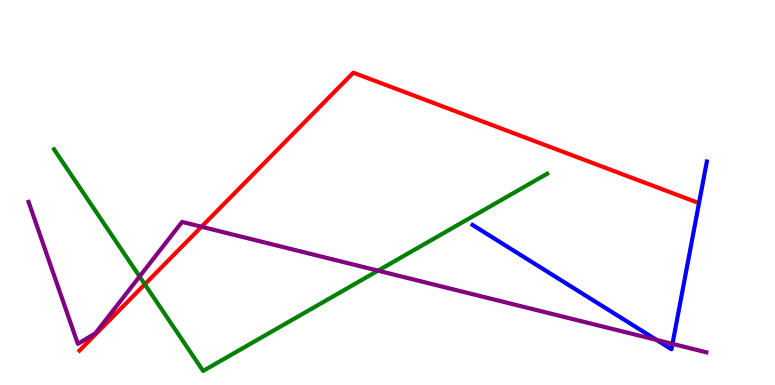[{'lines': ['blue', 'red'], 'intersections': []}, {'lines': ['green', 'red'], 'intersections': [{'x': 1.87, 'y': 2.62}]}, {'lines': ['purple', 'red'], 'intersections': [{'x': 2.6, 'y': 4.11}]}, {'lines': ['blue', 'green'], 'intersections': []}, {'lines': ['blue', 'purple'], 'intersections': [{'x': 8.47, 'y': 1.17}, {'x': 8.68, 'y': 1.07}]}, {'lines': ['green', 'purple'], 'intersections': [{'x': 1.8, 'y': 2.82}, {'x': 4.88, 'y': 2.97}]}]